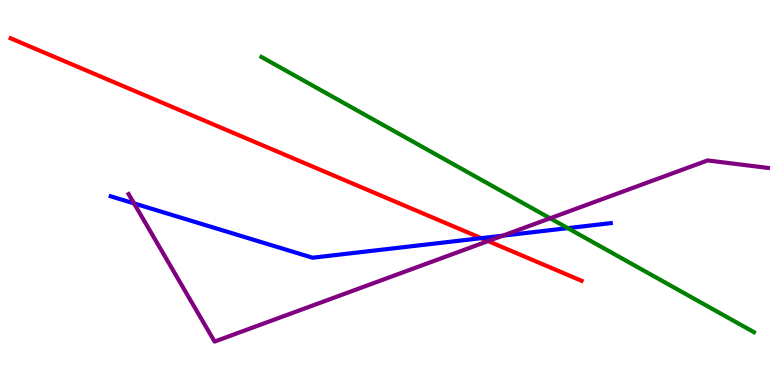[{'lines': ['blue', 'red'], 'intersections': [{'x': 6.21, 'y': 3.81}]}, {'lines': ['green', 'red'], 'intersections': []}, {'lines': ['purple', 'red'], 'intersections': [{'x': 6.3, 'y': 3.74}]}, {'lines': ['blue', 'green'], 'intersections': [{'x': 7.33, 'y': 4.07}]}, {'lines': ['blue', 'purple'], 'intersections': [{'x': 1.73, 'y': 4.72}, {'x': 6.49, 'y': 3.88}]}, {'lines': ['green', 'purple'], 'intersections': [{'x': 7.1, 'y': 4.33}]}]